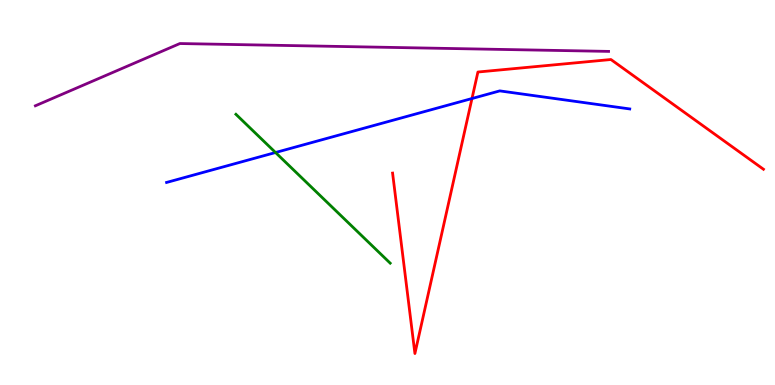[{'lines': ['blue', 'red'], 'intersections': [{'x': 6.09, 'y': 7.44}]}, {'lines': ['green', 'red'], 'intersections': []}, {'lines': ['purple', 'red'], 'intersections': []}, {'lines': ['blue', 'green'], 'intersections': [{'x': 3.56, 'y': 6.04}]}, {'lines': ['blue', 'purple'], 'intersections': []}, {'lines': ['green', 'purple'], 'intersections': []}]